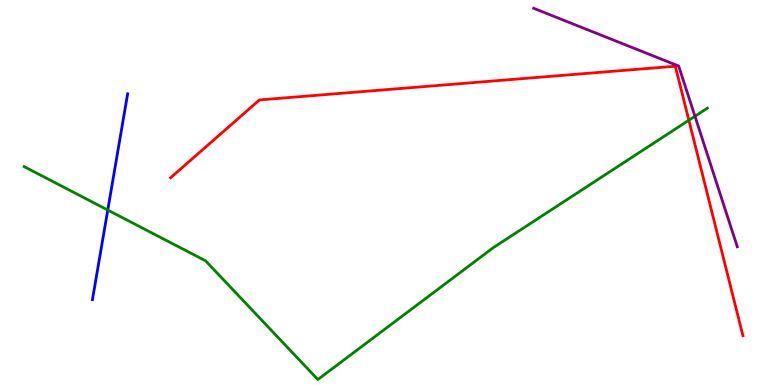[{'lines': ['blue', 'red'], 'intersections': []}, {'lines': ['green', 'red'], 'intersections': [{'x': 8.89, 'y': 6.88}]}, {'lines': ['purple', 'red'], 'intersections': []}, {'lines': ['blue', 'green'], 'intersections': [{'x': 1.39, 'y': 4.54}]}, {'lines': ['blue', 'purple'], 'intersections': []}, {'lines': ['green', 'purple'], 'intersections': [{'x': 8.97, 'y': 6.98}]}]